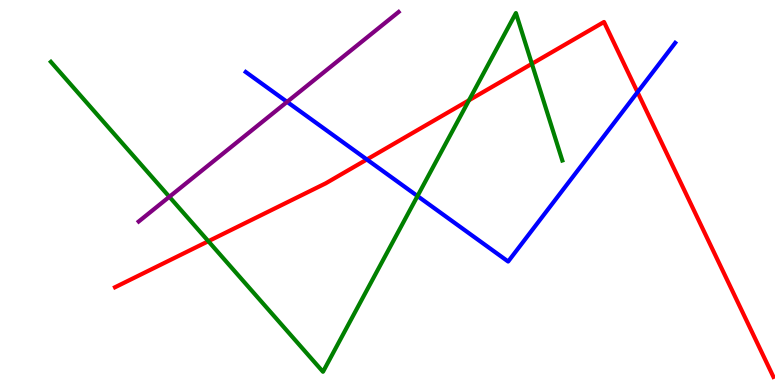[{'lines': ['blue', 'red'], 'intersections': [{'x': 4.73, 'y': 5.86}, {'x': 8.23, 'y': 7.61}]}, {'lines': ['green', 'red'], 'intersections': [{'x': 2.69, 'y': 3.73}, {'x': 6.05, 'y': 7.4}, {'x': 6.86, 'y': 8.34}]}, {'lines': ['purple', 'red'], 'intersections': []}, {'lines': ['blue', 'green'], 'intersections': [{'x': 5.39, 'y': 4.91}]}, {'lines': ['blue', 'purple'], 'intersections': [{'x': 3.7, 'y': 7.35}]}, {'lines': ['green', 'purple'], 'intersections': [{'x': 2.19, 'y': 4.89}]}]